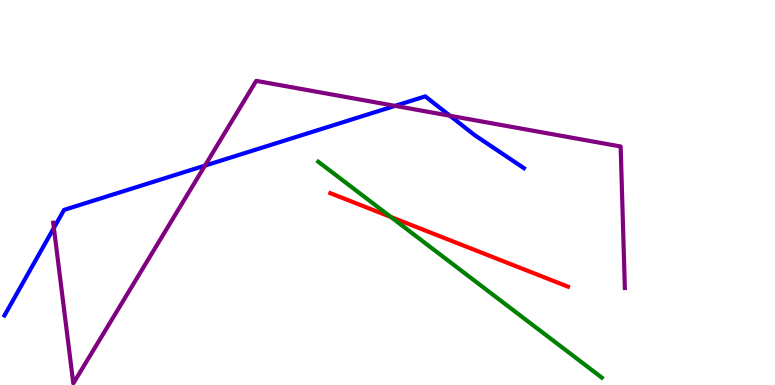[{'lines': ['blue', 'red'], 'intersections': []}, {'lines': ['green', 'red'], 'intersections': [{'x': 5.04, 'y': 4.36}]}, {'lines': ['purple', 'red'], 'intersections': []}, {'lines': ['blue', 'green'], 'intersections': []}, {'lines': ['blue', 'purple'], 'intersections': [{'x': 0.695, 'y': 4.08}, {'x': 2.64, 'y': 5.7}, {'x': 5.1, 'y': 7.25}, {'x': 5.81, 'y': 6.99}]}, {'lines': ['green', 'purple'], 'intersections': []}]